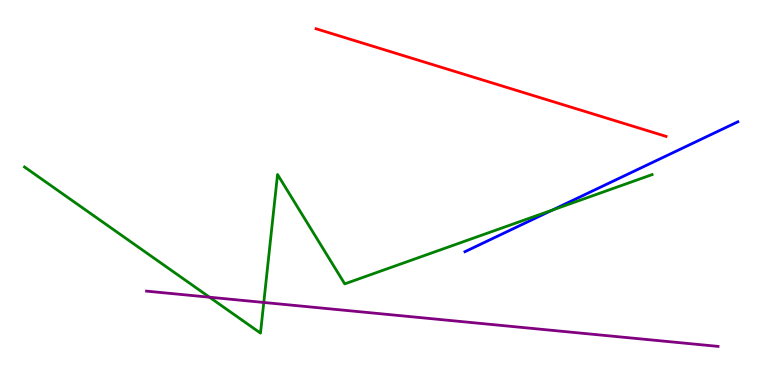[{'lines': ['blue', 'red'], 'intersections': []}, {'lines': ['green', 'red'], 'intersections': []}, {'lines': ['purple', 'red'], 'intersections': []}, {'lines': ['blue', 'green'], 'intersections': [{'x': 7.13, 'y': 4.55}]}, {'lines': ['blue', 'purple'], 'intersections': []}, {'lines': ['green', 'purple'], 'intersections': [{'x': 2.7, 'y': 2.28}, {'x': 3.4, 'y': 2.14}]}]